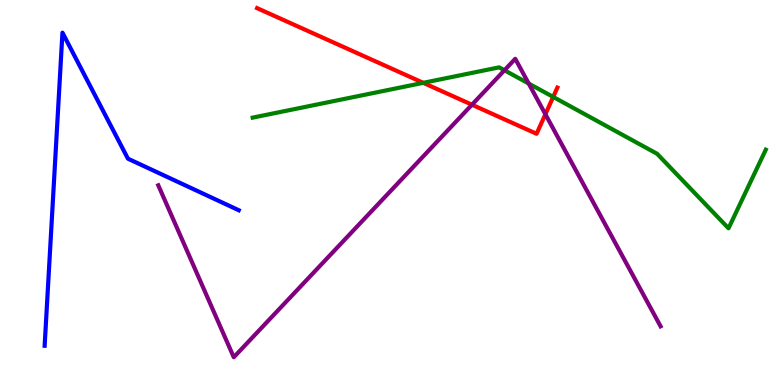[{'lines': ['blue', 'red'], 'intersections': []}, {'lines': ['green', 'red'], 'intersections': [{'x': 5.46, 'y': 7.85}, {'x': 7.14, 'y': 7.48}]}, {'lines': ['purple', 'red'], 'intersections': [{'x': 6.09, 'y': 7.28}, {'x': 7.04, 'y': 7.03}]}, {'lines': ['blue', 'green'], 'intersections': []}, {'lines': ['blue', 'purple'], 'intersections': []}, {'lines': ['green', 'purple'], 'intersections': [{'x': 6.51, 'y': 8.17}, {'x': 6.82, 'y': 7.83}]}]